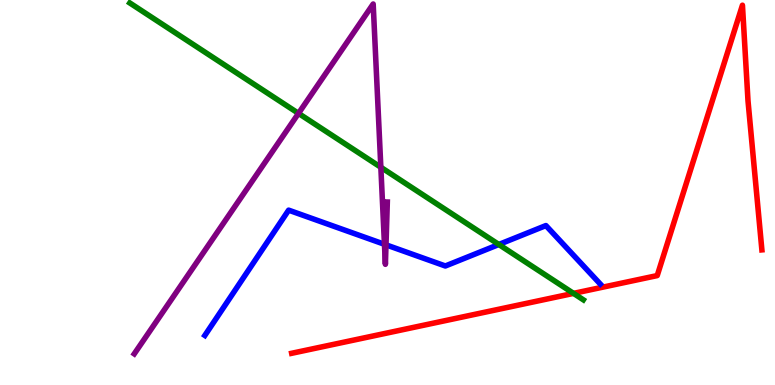[{'lines': ['blue', 'red'], 'intersections': []}, {'lines': ['green', 'red'], 'intersections': [{'x': 7.4, 'y': 2.38}]}, {'lines': ['purple', 'red'], 'intersections': []}, {'lines': ['blue', 'green'], 'intersections': [{'x': 6.44, 'y': 3.65}]}, {'lines': ['blue', 'purple'], 'intersections': [{'x': 4.96, 'y': 3.65}, {'x': 4.98, 'y': 3.64}]}, {'lines': ['green', 'purple'], 'intersections': [{'x': 3.85, 'y': 7.06}, {'x': 4.91, 'y': 5.66}]}]